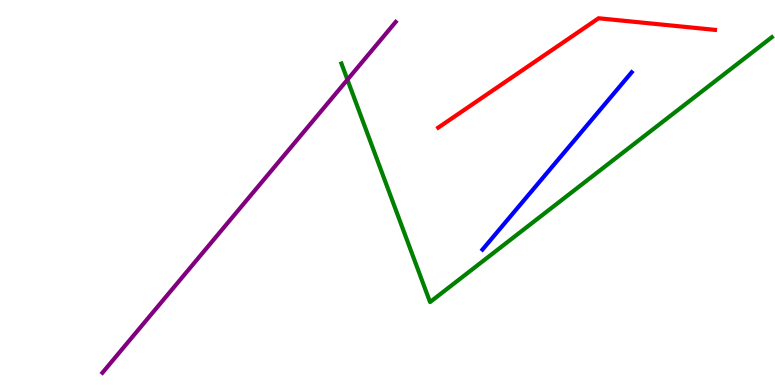[{'lines': ['blue', 'red'], 'intersections': []}, {'lines': ['green', 'red'], 'intersections': []}, {'lines': ['purple', 'red'], 'intersections': []}, {'lines': ['blue', 'green'], 'intersections': []}, {'lines': ['blue', 'purple'], 'intersections': []}, {'lines': ['green', 'purple'], 'intersections': [{'x': 4.48, 'y': 7.93}]}]